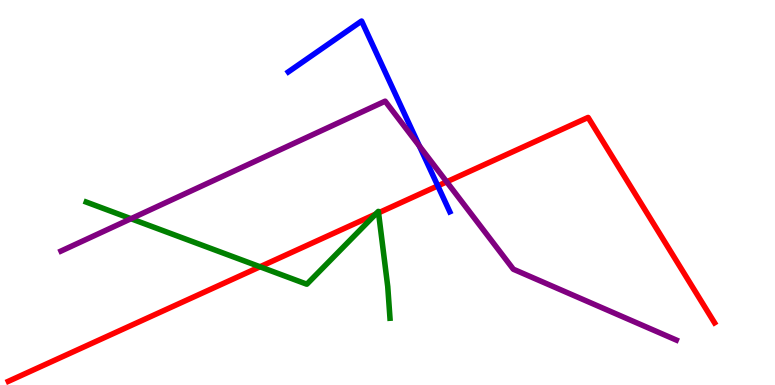[{'lines': ['blue', 'red'], 'intersections': [{'x': 5.65, 'y': 5.17}]}, {'lines': ['green', 'red'], 'intersections': [{'x': 3.36, 'y': 3.07}, {'x': 4.85, 'y': 4.44}, {'x': 4.88, 'y': 4.47}]}, {'lines': ['purple', 'red'], 'intersections': [{'x': 5.76, 'y': 5.28}]}, {'lines': ['blue', 'green'], 'intersections': []}, {'lines': ['blue', 'purple'], 'intersections': [{'x': 5.41, 'y': 6.21}]}, {'lines': ['green', 'purple'], 'intersections': [{'x': 1.69, 'y': 4.32}]}]